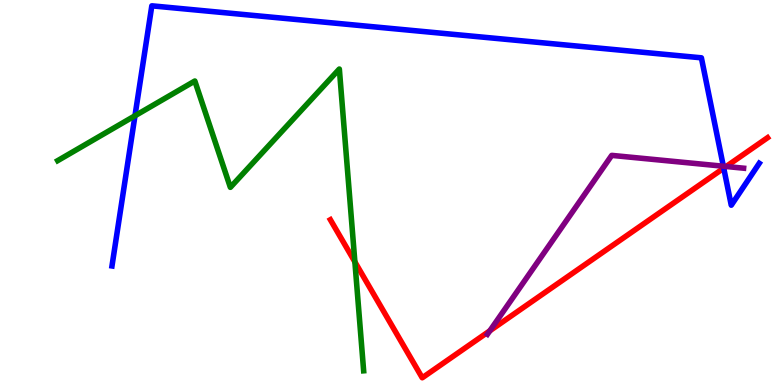[{'lines': ['blue', 'red'], 'intersections': [{'x': 9.34, 'y': 5.63}]}, {'lines': ['green', 'red'], 'intersections': [{'x': 4.58, 'y': 3.2}]}, {'lines': ['purple', 'red'], 'intersections': [{'x': 6.32, 'y': 1.41}, {'x': 9.37, 'y': 5.68}]}, {'lines': ['blue', 'green'], 'intersections': [{'x': 1.74, 'y': 6.99}]}, {'lines': ['blue', 'purple'], 'intersections': [{'x': 9.33, 'y': 5.68}]}, {'lines': ['green', 'purple'], 'intersections': []}]